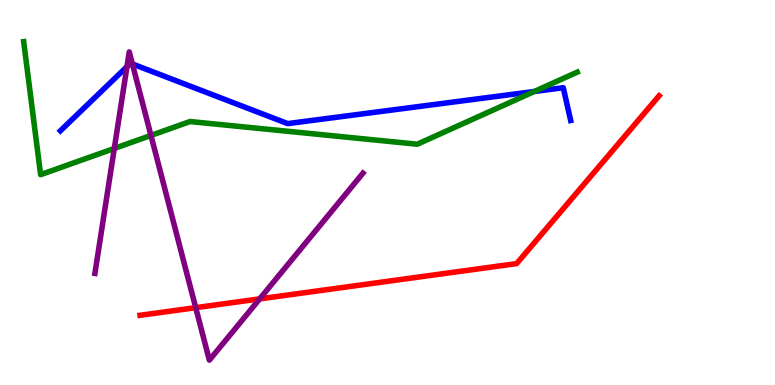[{'lines': ['blue', 'red'], 'intersections': []}, {'lines': ['green', 'red'], 'intersections': []}, {'lines': ['purple', 'red'], 'intersections': [{'x': 2.53, 'y': 2.01}, {'x': 3.35, 'y': 2.24}]}, {'lines': ['blue', 'green'], 'intersections': [{'x': 6.89, 'y': 7.62}]}, {'lines': ['blue', 'purple'], 'intersections': [{'x': 1.64, 'y': 8.27}, {'x': 1.71, 'y': 8.34}]}, {'lines': ['green', 'purple'], 'intersections': [{'x': 1.47, 'y': 6.14}, {'x': 1.95, 'y': 6.48}]}]